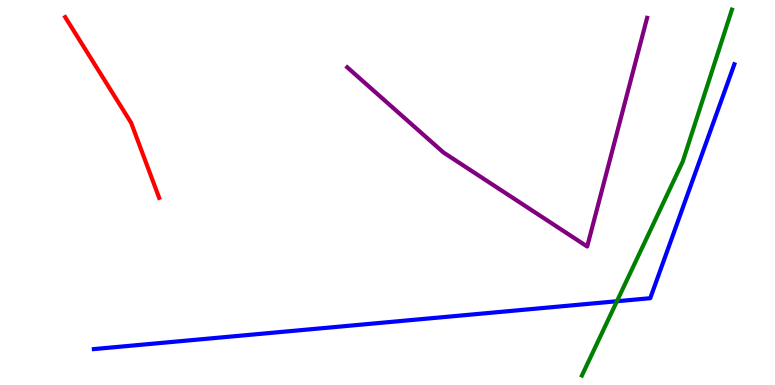[{'lines': ['blue', 'red'], 'intersections': []}, {'lines': ['green', 'red'], 'intersections': []}, {'lines': ['purple', 'red'], 'intersections': []}, {'lines': ['blue', 'green'], 'intersections': [{'x': 7.96, 'y': 2.18}]}, {'lines': ['blue', 'purple'], 'intersections': []}, {'lines': ['green', 'purple'], 'intersections': []}]